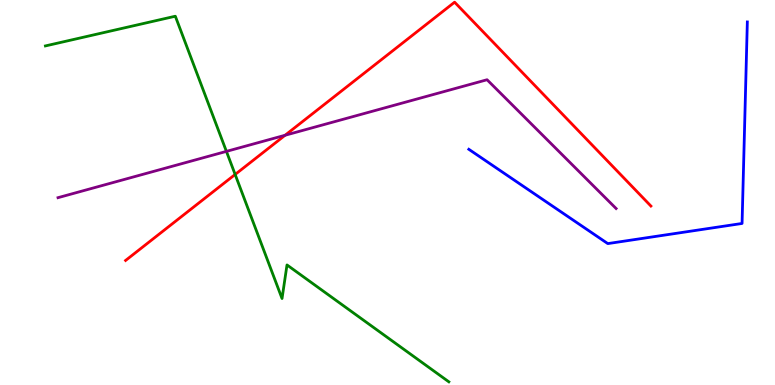[{'lines': ['blue', 'red'], 'intersections': []}, {'lines': ['green', 'red'], 'intersections': [{'x': 3.03, 'y': 5.47}]}, {'lines': ['purple', 'red'], 'intersections': [{'x': 3.68, 'y': 6.49}]}, {'lines': ['blue', 'green'], 'intersections': []}, {'lines': ['blue', 'purple'], 'intersections': []}, {'lines': ['green', 'purple'], 'intersections': [{'x': 2.92, 'y': 6.07}]}]